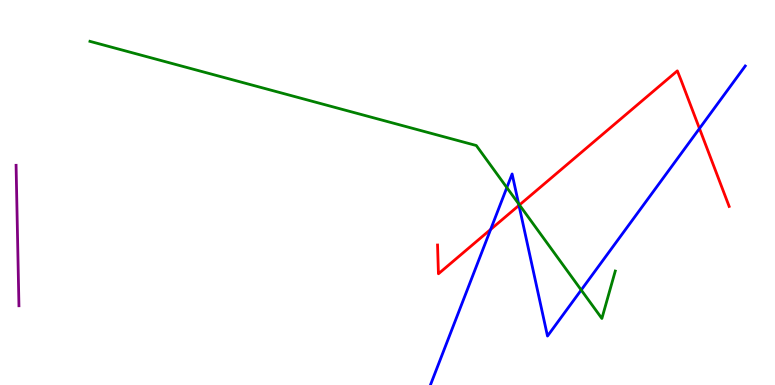[{'lines': ['blue', 'red'], 'intersections': [{'x': 6.33, 'y': 4.04}, {'x': 6.7, 'y': 4.67}, {'x': 9.03, 'y': 6.66}]}, {'lines': ['green', 'red'], 'intersections': [{'x': 6.7, 'y': 4.68}]}, {'lines': ['purple', 'red'], 'intersections': []}, {'lines': ['blue', 'green'], 'intersections': [{'x': 6.54, 'y': 5.13}, {'x': 6.69, 'y': 4.71}, {'x': 7.5, 'y': 2.47}]}, {'lines': ['blue', 'purple'], 'intersections': []}, {'lines': ['green', 'purple'], 'intersections': []}]